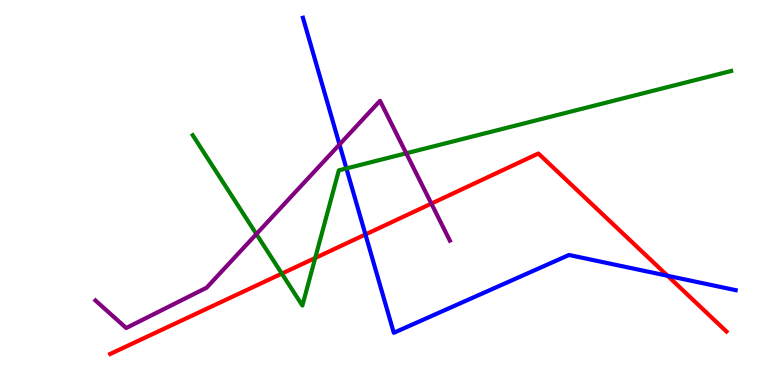[{'lines': ['blue', 'red'], 'intersections': [{'x': 4.72, 'y': 3.91}, {'x': 8.61, 'y': 2.84}]}, {'lines': ['green', 'red'], 'intersections': [{'x': 3.64, 'y': 2.89}, {'x': 4.07, 'y': 3.3}]}, {'lines': ['purple', 'red'], 'intersections': [{'x': 5.57, 'y': 4.71}]}, {'lines': ['blue', 'green'], 'intersections': [{'x': 4.47, 'y': 5.63}]}, {'lines': ['blue', 'purple'], 'intersections': [{'x': 4.38, 'y': 6.25}]}, {'lines': ['green', 'purple'], 'intersections': [{'x': 3.31, 'y': 3.92}, {'x': 5.24, 'y': 6.02}]}]